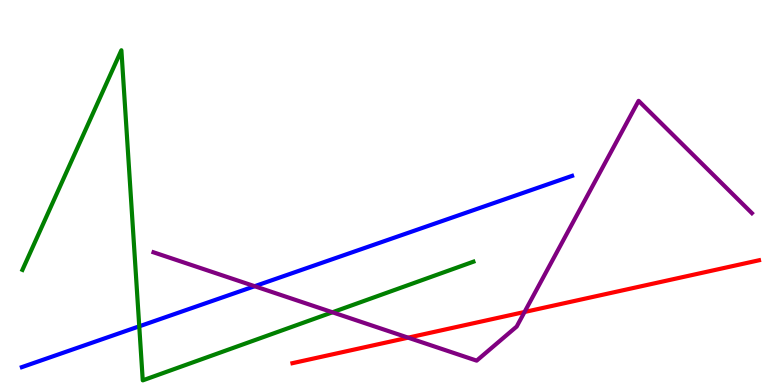[{'lines': ['blue', 'red'], 'intersections': []}, {'lines': ['green', 'red'], 'intersections': []}, {'lines': ['purple', 'red'], 'intersections': [{'x': 5.27, 'y': 1.23}, {'x': 6.77, 'y': 1.9}]}, {'lines': ['blue', 'green'], 'intersections': [{'x': 1.8, 'y': 1.52}]}, {'lines': ['blue', 'purple'], 'intersections': [{'x': 3.29, 'y': 2.57}]}, {'lines': ['green', 'purple'], 'intersections': [{'x': 4.29, 'y': 1.89}]}]